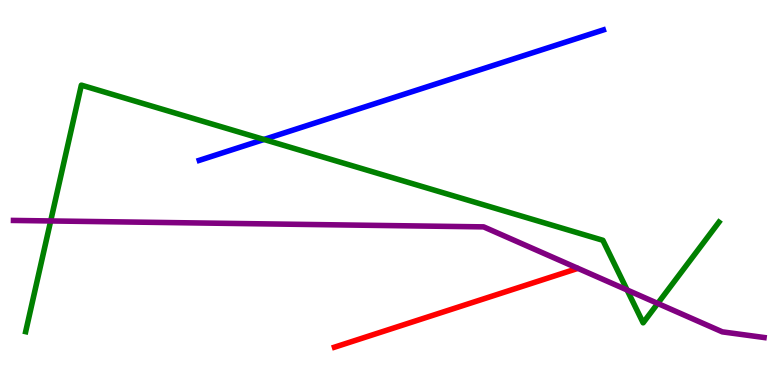[{'lines': ['blue', 'red'], 'intersections': []}, {'lines': ['green', 'red'], 'intersections': []}, {'lines': ['purple', 'red'], 'intersections': []}, {'lines': ['blue', 'green'], 'intersections': [{'x': 3.41, 'y': 6.38}]}, {'lines': ['blue', 'purple'], 'intersections': []}, {'lines': ['green', 'purple'], 'intersections': [{'x': 0.654, 'y': 4.26}, {'x': 8.09, 'y': 2.47}, {'x': 8.49, 'y': 2.12}]}]